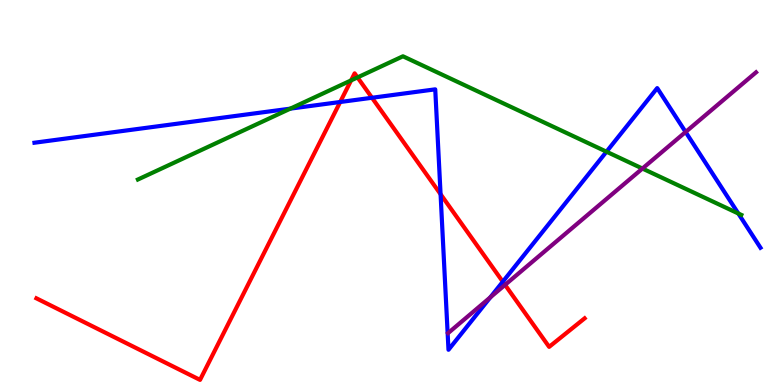[{'lines': ['blue', 'red'], 'intersections': [{'x': 4.39, 'y': 7.35}, {'x': 4.8, 'y': 7.46}, {'x': 5.68, 'y': 4.96}, {'x': 6.49, 'y': 2.68}]}, {'lines': ['green', 'red'], 'intersections': [{'x': 4.53, 'y': 7.91}, {'x': 4.61, 'y': 7.99}]}, {'lines': ['purple', 'red'], 'intersections': [{'x': 6.52, 'y': 2.6}]}, {'lines': ['blue', 'green'], 'intersections': [{'x': 3.75, 'y': 7.18}, {'x': 7.83, 'y': 6.06}, {'x': 9.53, 'y': 4.45}]}, {'lines': ['blue', 'purple'], 'intersections': [{'x': 6.33, 'y': 2.28}, {'x': 8.85, 'y': 6.57}]}, {'lines': ['green', 'purple'], 'intersections': [{'x': 8.29, 'y': 5.62}]}]